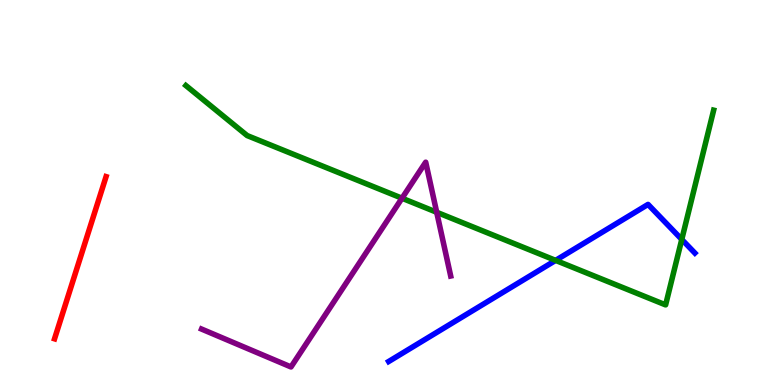[{'lines': ['blue', 'red'], 'intersections': []}, {'lines': ['green', 'red'], 'intersections': []}, {'lines': ['purple', 'red'], 'intersections': []}, {'lines': ['blue', 'green'], 'intersections': [{'x': 7.17, 'y': 3.24}, {'x': 8.8, 'y': 3.78}]}, {'lines': ['blue', 'purple'], 'intersections': []}, {'lines': ['green', 'purple'], 'intersections': [{'x': 5.19, 'y': 4.85}, {'x': 5.63, 'y': 4.49}]}]